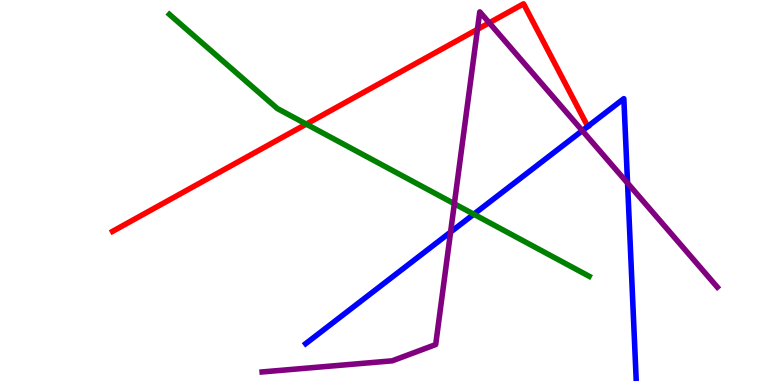[{'lines': ['blue', 'red'], 'intersections': [{'x': 7.58, 'y': 6.72}]}, {'lines': ['green', 'red'], 'intersections': [{'x': 3.95, 'y': 6.78}]}, {'lines': ['purple', 'red'], 'intersections': [{'x': 6.16, 'y': 9.24}, {'x': 6.31, 'y': 9.41}]}, {'lines': ['blue', 'green'], 'intersections': [{'x': 6.11, 'y': 4.44}]}, {'lines': ['blue', 'purple'], 'intersections': [{'x': 5.81, 'y': 3.97}, {'x': 7.51, 'y': 6.61}, {'x': 8.1, 'y': 5.24}]}, {'lines': ['green', 'purple'], 'intersections': [{'x': 5.86, 'y': 4.71}]}]